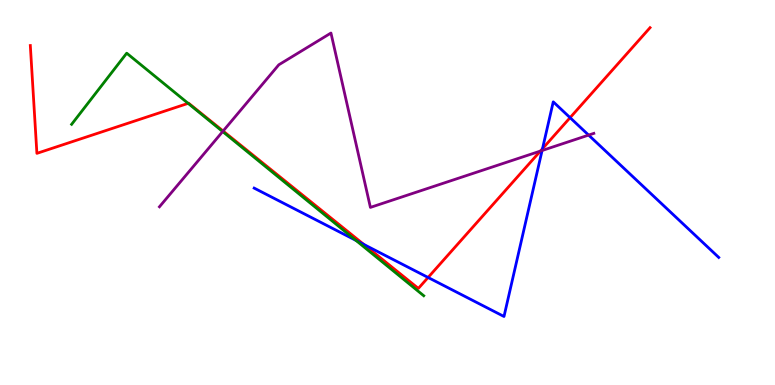[{'lines': ['blue', 'red'], 'intersections': [{'x': 4.69, 'y': 3.65}, {'x': 5.52, 'y': 2.79}, {'x': 7.0, 'y': 6.14}, {'x': 7.36, 'y': 6.94}]}, {'lines': ['green', 'red'], 'intersections': [{'x': 2.43, 'y': 7.32}]}, {'lines': ['purple', 'red'], 'intersections': [{'x': 2.88, 'y': 6.6}, {'x': 6.97, 'y': 6.08}]}, {'lines': ['blue', 'green'], 'intersections': [{'x': 4.59, 'y': 3.75}]}, {'lines': ['blue', 'purple'], 'intersections': [{'x': 6.99, 'y': 6.09}, {'x': 7.6, 'y': 6.49}]}, {'lines': ['green', 'purple'], 'intersections': [{'x': 2.87, 'y': 6.58}]}]